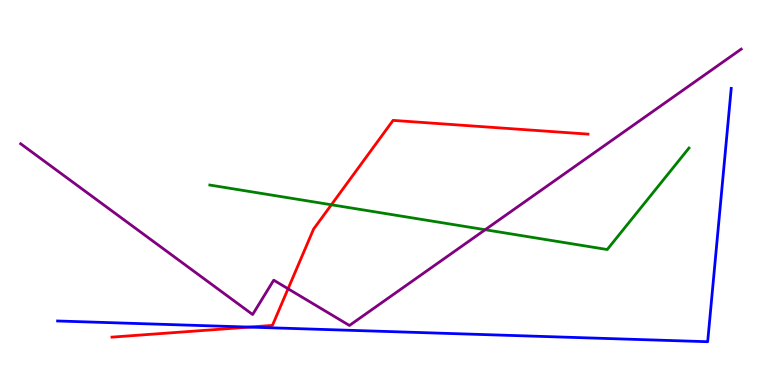[{'lines': ['blue', 'red'], 'intersections': [{'x': 3.22, 'y': 1.5}]}, {'lines': ['green', 'red'], 'intersections': [{'x': 4.28, 'y': 4.68}]}, {'lines': ['purple', 'red'], 'intersections': [{'x': 3.72, 'y': 2.5}]}, {'lines': ['blue', 'green'], 'intersections': []}, {'lines': ['blue', 'purple'], 'intersections': []}, {'lines': ['green', 'purple'], 'intersections': [{'x': 6.26, 'y': 4.03}]}]